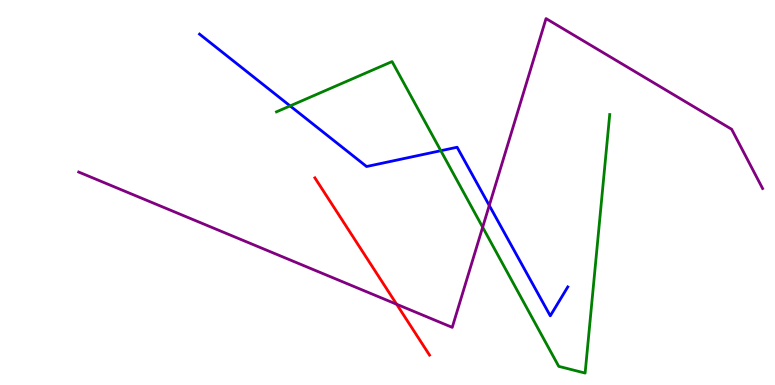[{'lines': ['blue', 'red'], 'intersections': []}, {'lines': ['green', 'red'], 'intersections': []}, {'lines': ['purple', 'red'], 'intersections': [{'x': 5.12, 'y': 2.1}]}, {'lines': ['blue', 'green'], 'intersections': [{'x': 3.74, 'y': 7.25}, {'x': 5.69, 'y': 6.09}]}, {'lines': ['blue', 'purple'], 'intersections': [{'x': 6.31, 'y': 4.66}]}, {'lines': ['green', 'purple'], 'intersections': [{'x': 6.23, 'y': 4.1}]}]